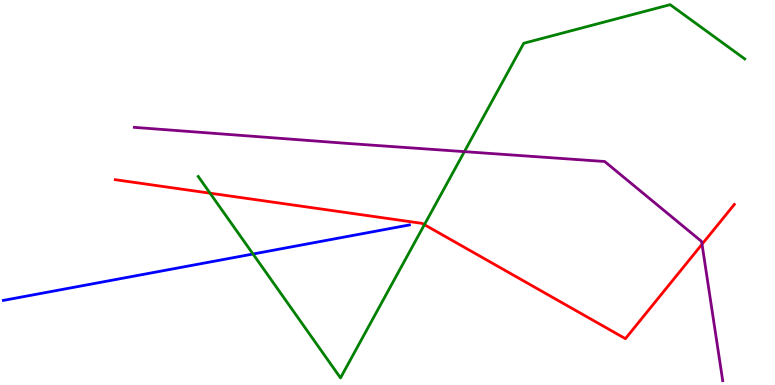[{'lines': ['blue', 'red'], 'intersections': []}, {'lines': ['green', 'red'], 'intersections': [{'x': 2.71, 'y': 4.98}, {'x': 5.48, 'y': 4.16}]}, {'lines': ['purple', 'red'], 'intersections': [{'x': 9.06, 'y': 3.66}]}, {'lines': ['blue', 'green'], 'intersections': [{'x': 3.26, 'y': 3.4}]}, {'lines': ['blue', 'purple'], 'intersections': []}, {'lines': ['green', 'purple'], 'intersections': [{'x': 5.99, 'y': 6.06}]}]